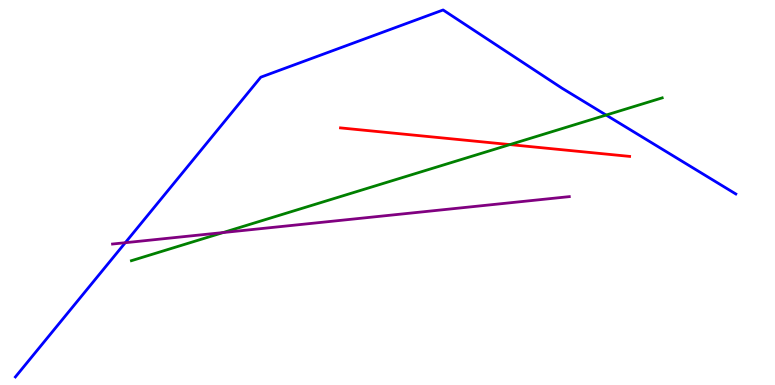[{'lines': ['blue', 'red'], 'intersections': []}, {'lines': ['green', 'red'], 'intersections': [{'x': 6.58, 'y': 6.24}]}, {'lines': ['purple', 'red'], 'intersections': []}, {'lines': ['blue', 'green'], 'intersections': [{'x': 7.82, 'y': 7.01}]}, {'lines': ['blue', 'purple'], 'intersections': [{'x': 1.62, 'y': 3.7}]}, {'lines': ['green', 'purple'], 'intersections': [{'x': 2.88, 'y': 3.96}]}]